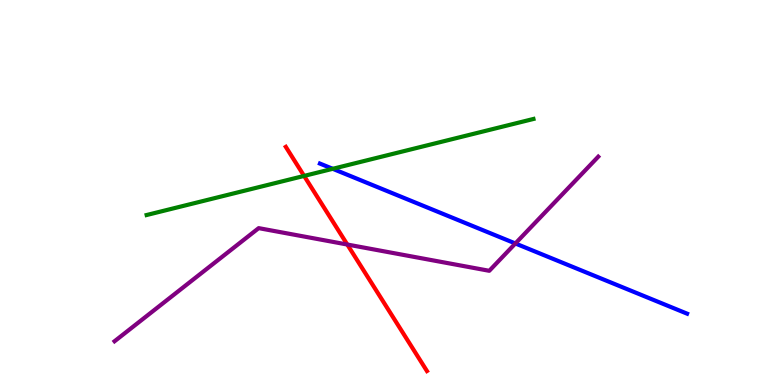[{'lines': ['blue', 'red'], 'intersections': []}, {'lines': ['green', 'red'], 'intersections': [{'x': 3.92, 'y': 5.43}]}, {'lines': ['purple', 'red'], 'intersections': [{'x': 4.48, 'y': 3.65}]}, {'lines': ['blue', 'green'], 'intersections': [{'x': 4.29, 'y': 5.62}]}, {'lines': ['blue', 'purple'], 'intersections': [{'x': 6.65, 'y': 3.68}]}, {'lines': ['green', 'purple'], 'intersections': []}]